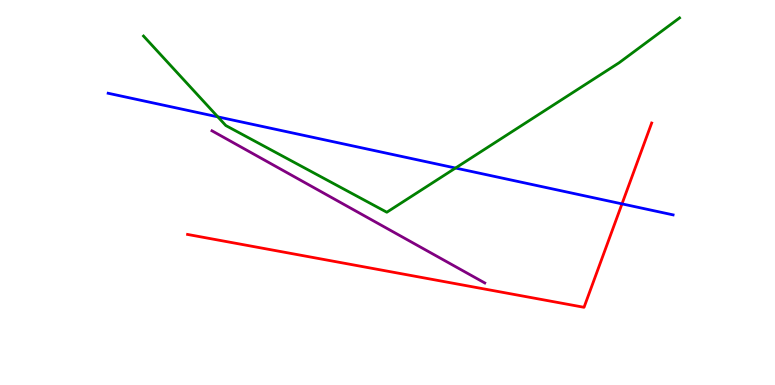[{'lines': ['blue', 'red'], 'intersections': [{'x': 8.03, 'y': 4.7}]}, {'lines': ['green', 'red'], 'intersections': []}, {'lines': ['purple', 'red'], 'intersections': []}, {'lines': ['blue', 'green'], 'intersections': [{'x': 2.81, 'y': 6.96}, {'x': 5.88, 'y': 5.64}]}, {'lines': ['blue', 'purple'], 'intersections': []}, {'lines': ['green', 'purple'], 'intersections': []}]